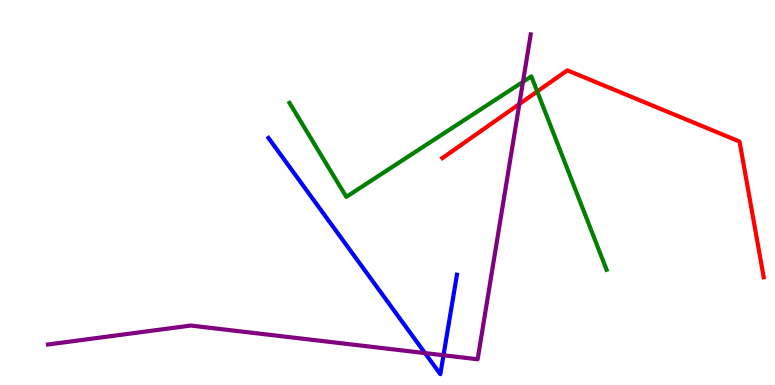[{'lines': ['blue', 'red'], 'intersections': []}, {'lines': ['green', 'red'], 'intersections': [{'x': 6.93, 'y': 7.62}]}, {'lines': ['purple', 'red'], 'intersections': [{'x': 6.7, 'y': 7.3}]}, {'lines': ['blue', 'green'], 'intersections': []}, {'lines': ['blue', 'purple'], 'intersections': [{'x': 5.48, 'y': 0.829}, {'x': 5.72, 'y': 0.772}]}, {'lines': ['green', 'purple'], 'intersections': [{'x': 6.75, 'y': 7.87}]}]